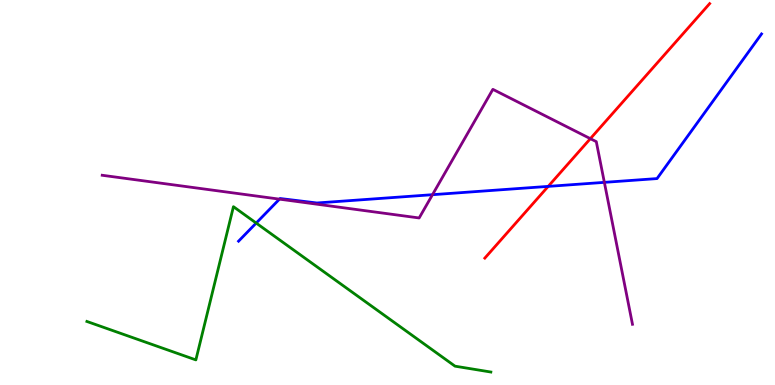[{'lines': ['blue', 'red'], 'intersections': [{'x': 7.07, 'y': 5.16}]}, {'lines': ['green', 'red'], 'intersections': []}, {'lines': ['purple', 'red'], 'intersections': [{'x': 7.62, 'y': 6.4}]}, {'lines': ['blue', 'green'], 'intersections': [{'x': 3.31, 'y': 4.21}]}, {'lines': ['blue', 'purple'], 'intersections': [{'x': 3.61, 'y': 4.83}, {'x': 5.58, 'y': 4.94}, {'x': 7.8, 'y': 5.26}]}, {'lines': ['green', 'purple'], 'intersections': []}]